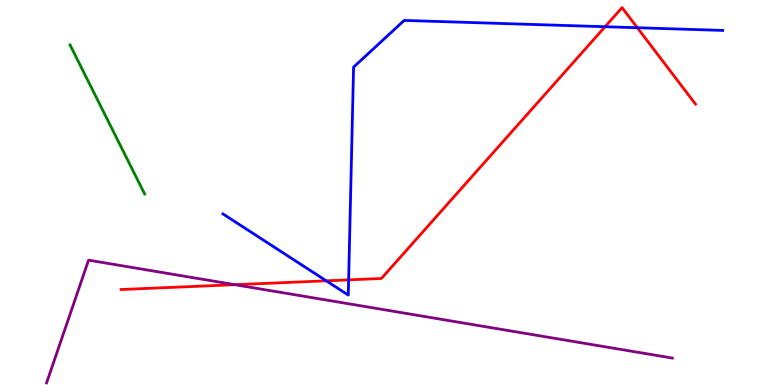[{'lines': ['blue', 'red'], 'intersections': [{'x': 4.21, 'y': 2.71}, {'x': 4.5, 'y': 2.73}, {'x': 7.81, 'y': 9.31}, {'x': 8.22, 'y': 9.28}]}, {'lines': ['green', 'red'], 'intersections': []}, {'lines': ['purple', 'red'], 'intersections': [{'x': 3.03, 'y': 2.61}]}, {'lines': ['blue', 'green'], 'intersections': []}, {'lines': ['blue', 'purple'], 'intersections': []}, {'lines': ['green', 'purple'], 'intersections': []}]